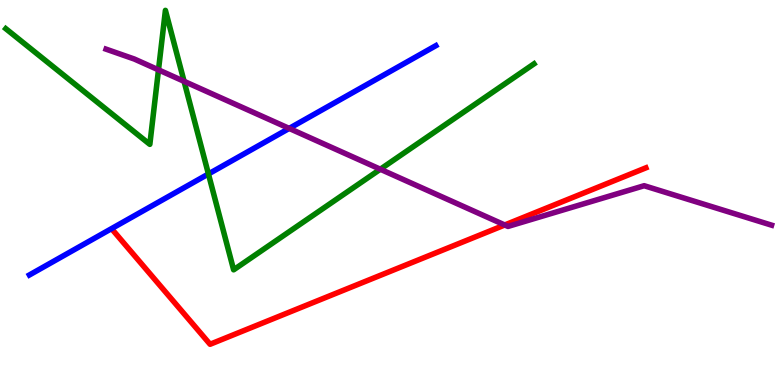[{'lines': ['blue', 'red'], 'intersections': []}, {'lines': ['green', 'red'], 'intersections': []}, {'lines': ['purple', 'red'], 'intersections': [{'x': 6.51, 'y': 4.16}]}, {'lines': ['blue', 'green'], 'intersections': [{'x': 2.69, 'y': 5.48}]}, {'lines': ['blue', 'purple'], 'intersections': [{'x': 3.73, 'y': 6.66}]}, {'lines': ['green', 'purple'], 'intersections': [{'x': 2.05, 'y': 8.19}, {'x': 2.38, 'y': 7.89}, {'x': 4.91, 'y': 5.6}]}]